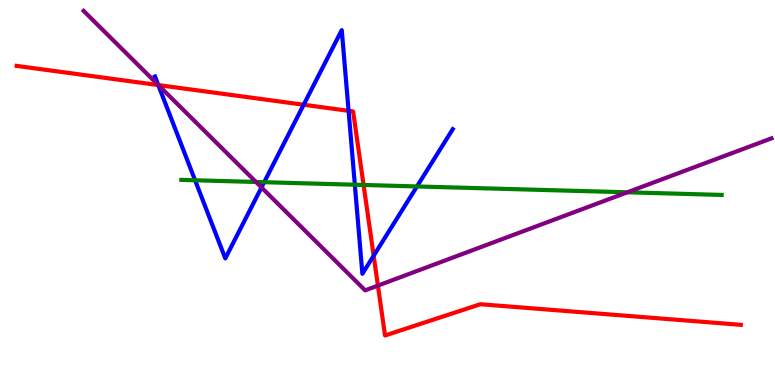[{'lines': ['blue', 'red'], 'intersections': [{'x': 2.04, 'y': 7.79}, {'x': 3.92, 'y': 7.28}, {'x': 4.5, 'y': 7.12}, {'x': 4.82, 'y': 3.36}]}, {'lines': ['green', 'red'], 'intersections': [{'x': 4.69, 'y': 5.2}]}, {'lines': ['purple', 'red'], 'intersections': [{'x': 2.04, 'y': 7.79}, {'x': 4.88, 'y': 2.58}]}, {'lines': ['blue', 'green'], 'intersections': [{'x': 2.52, 'y': 5.32}, {'x': 3.41, 'y': 5.27}, {'x': 4.58, 'y': 5.2}, {'x': 5.38, 'y': 5.16}]}, {'lines': ['blue', 'purple'], 'intersections': [{'x': 2.04, 'y': 7.79}, {'x': 3.37, 'y': 5.13}]}, {'lines': ['green', 'purple'], 'intersections': [{'x': 3.3, 'y': 5.27}, {'x': 8.09, 'y': 5.01}]}]